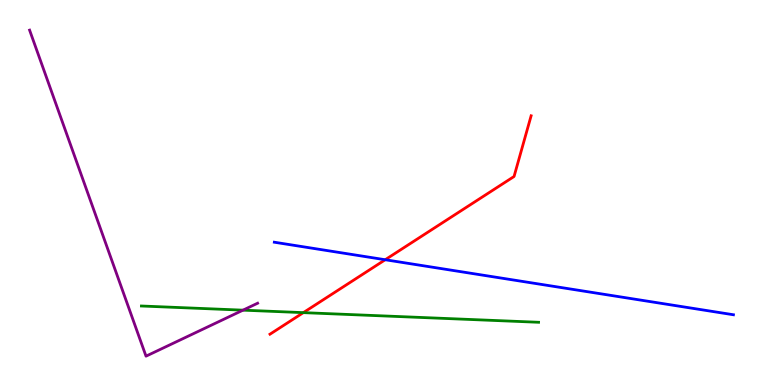[{'lines': ['blue', 'red'], 'intersections': [{'x': 4.97, 'y': 3.25}]}, {'lines': ['green', 'red'], 'intersections': [{'x': 3.91, 'y': 1.88}]}, {'lines': ['purple', 'red'], 'intersections': []}, {'lines': ['blue', 'green'], 'intersections': []}, {'lines': ['blue', 'purple'], 'intersections': []}, {'lines': ['green', 'purple'], 'intersections': [{'x': 3.14, 'y': 1.94}]}]